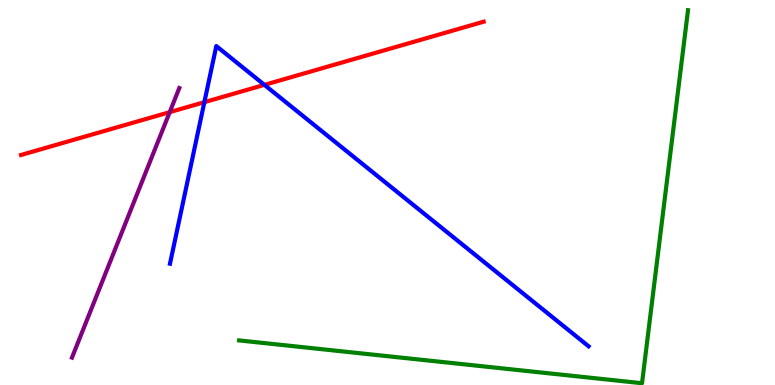[{'lines': ['blue', 'red'], 'intersections': [{'x': 2.64, 'y': 7.35}, {'x': 3.41, 'y': 7.8}]}, {'lines': ['green', 'red'], 'intersections': []}, {'lines': ['purple', 'red'], 'intersections': [{'x': 2.19, 'y': 7.09}]}, {'lines': ['blue', 'green'], 'intersections': []}, {'lines': ['blue', 'purple'], 'intersections': []}, {'lines': ['green', 'purple'], 'intersections': []}]